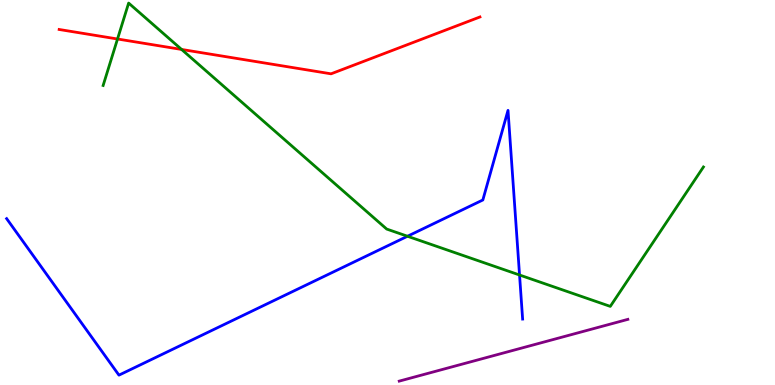[{'lines': ['blue', 'red'], 'intersections': []}, {'lines': ['green', 'red'], 'intersections': [{'x': 1.52, 'y': 8.99}, {'x': 2.34, 'y': 8.72}]}, {'lines': ['purple', 'red'], 'intersections': []}, {'lines': ['blue', 'green'], 'intersections': [{'x': 5.26, 'y': 3.86}, {'x': 6.7, 'y': 2.86}]}, {'lines': ['blue', 'purple'], 'intersections': []}, {'lines': ['green', 'purple'], 'intersections': []}]